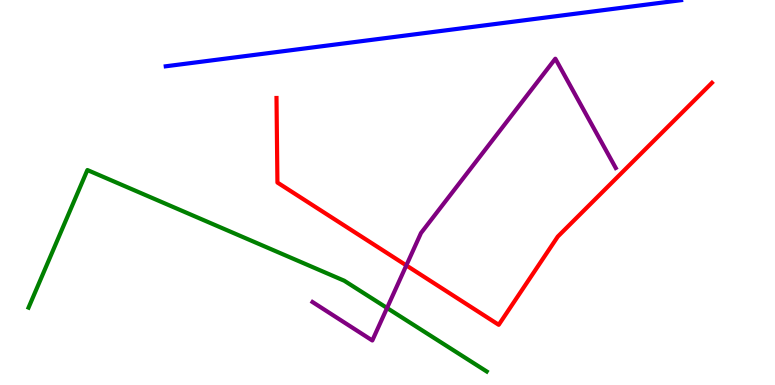[{'lines': ['blue', 'red'], 'intersections': []}, {'lines': ['green', 'red'], 'intersections': []}, {'lines': ['purple', 'red'], 'intersections': [{'x': 5.24, 'y': 3.11}]}, {'lines': ['blue', 'green'], 'intersections': []}, {'lines': ['blue', 'purple'], 'intersections': []}, {'lines': ['green', 'purple'], 'intersections': [{'x': 4.99, 'y': 2.0}]}]